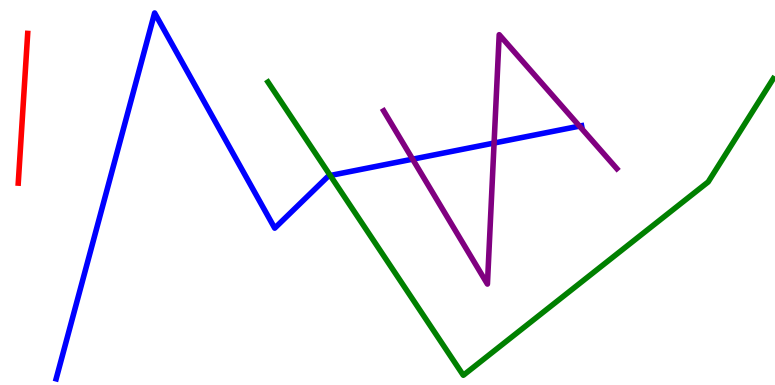[{'lines': ['blue', 'red'], 'intersections': []}, {'lines': ['green', 'red'], 'intersections': []}, {'lines': ['purple', 'red'], 'intersections': []}, {'lines': ['blue', 'green'], 'intersections': [{'x': 4.26, 'y': 5.44}]}, {'lines': ['blue', 'purple'], 'intersections': [{'x': 5.32, 'y': 5.87}, {'x': 6.38, 'y': 6.28}, {'x': 7.48, 'y': 6.72}]}, {'lines': ['green', 'purple'], 'intersections': []}]